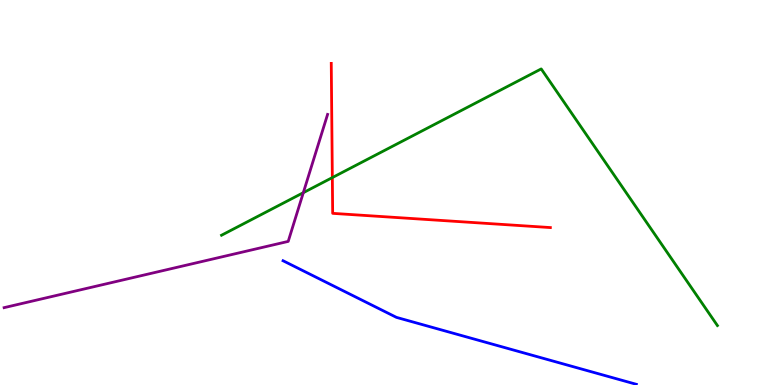[{'lines': ['blue', 'red'], 'intersections': []}, {'lines': ['green', 'red'], 'intersections': [{'x': 4.29, 'y': 5.39}]}, {'lines': ['purple', 'red'], 'intersections': []}, {'lines': ['blue', 'green'], 'intersections': []}, {'lines': ['blue', 'purple'], 'intersections': []}, {'lines': ['green', 'purple'], 'intersections': [{'x': 3.91, 'y': 5.0}]}]